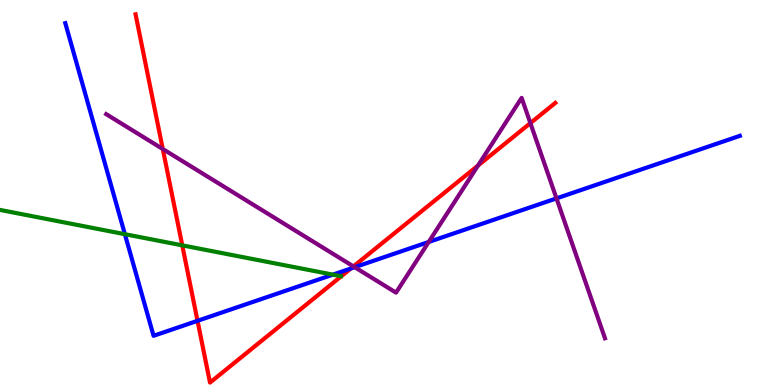[{'lines': ['blue', 'red'], 'intersections': [{'x': 2.55, 'y': 1.67}, {'x': 4.53, 'y': 3.03}]}, {'lines': ['green', 'red'], 'intersections': [{'x': 2.35, 'y': 3.63}]}, {'lines': ['purple', 'red'], 'intersections': [{'x': 2.1, 'y': 6.13}, {'x': 4.56, 'y': 3.08}, {'x': 6.17, 'y': 5.7}, {'x': 6.84, 'y': 6.8}]}, {'lines': ['blue', 'green'], 'intersections': [{'x': 1.61, 'y': 3.92}, {'x': 4.3, 'y': 2.87}]}, {'lines': ['blue', 'purple'], 'intersections': [{'x': 4.58, 'y': 3.06}, {'x': 5.53, 'y': 3.72}, {'x': 7.18, 'y': 4.85}]}, {'lines': ['green', 'purple'], 'intersections': []}]